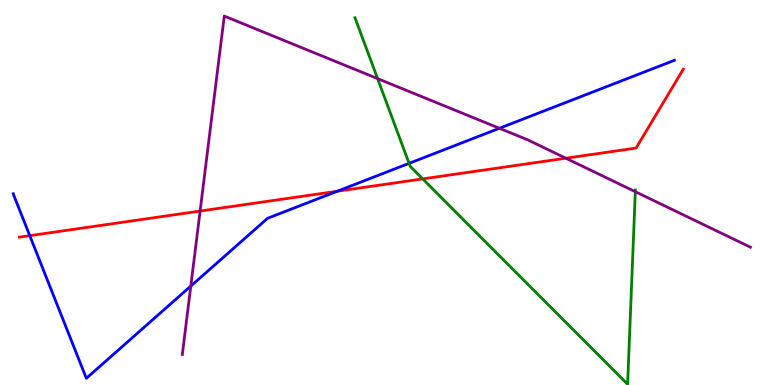[{'lines': ['blue', 'red'], 'intersections': [{'x': 0.384, 'y': 3.88}, {'x': 4.35, 'y': 5.03}]}, {'lines': ['green', 'red'], 'intersections': [{'x': 5.45, 'y': 5.35}]}, {'lines': ['purple', 'red'], 'intersections': [{'x': 2.58, 'y': 4.52}, {'x': 7.3, 'y': 5.89}]}, {'lines': ['blue', 'green'], 'intersections': [{'x': 5.28, 'y': 5.76}]}, {'lines': ['blue', 'purple'], 'intersections': [{'x': 2.46, 'y': 2.57}, {'x': 6.44, 'y': 6.67}]}, {'lines': ['green', 'purple'], 'intersections': [{'x': 4.87, 'y': 7.96}, {'x': 8.2, 'y': 5.02}]}]